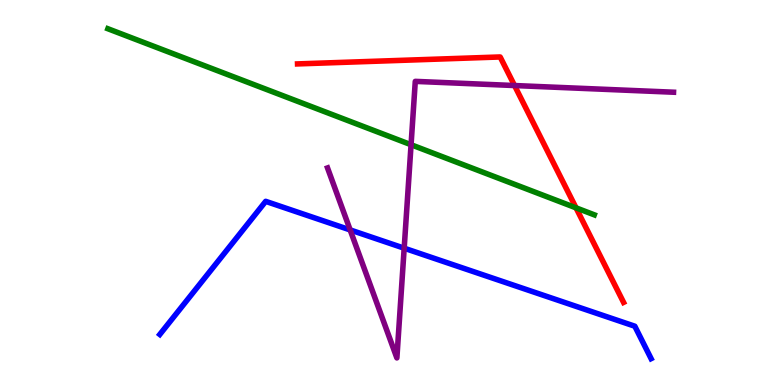[{'lines': ['blue', 'red'], 'intersections': []}, {'lines': ['green', 'red'], 'intersections': [{'x': 7.43, 'y': 4.6}]}, {'lines': ['purple', 'red'], 'intersections': [{'x': 6.64, 'y': 7.78}]}, {'lines': ['blue', 'green'], 'intersections': []}, {'lines': ['blue', 'purple'], 'intersections': [{'x': 4.52, 'y': 4.03}, {'x': 5.22, 'y': 3.55}]}, {'lines': ['green', 'purple'], 'intersections': [{'x': 5.3, 'y': 6.24}]}]